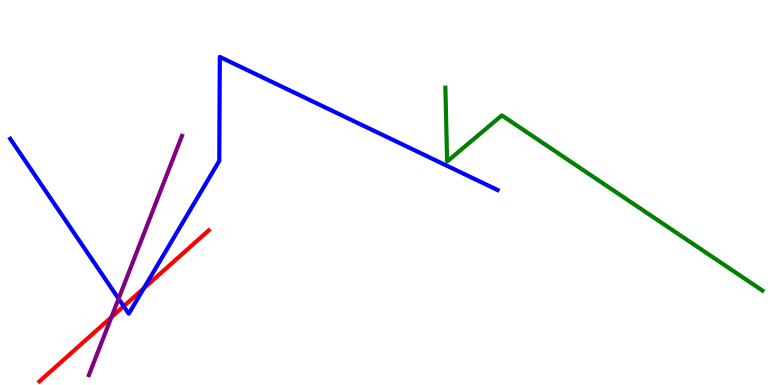[{'lines': ['blue', 'red'], 'intersections': [{'x': 1.6, 'y': 2.05}, {'x': 1.86, 'y': 2.51}]}, {'lines': ['green', 'red'], 'intersections': []}, {'lines': ['purple', 'red'], 'intersections': [{'x': 1.44, 'y': 1.76}]}, {'lines': ['blue', 'green'], 'intersections': []}, {'lines': ['blue', 'purple'], 'intersections': [{'x': 1.53, 'y': 2.24}]}, {'lines': ['green', 'purple'], 'intersections': []}]